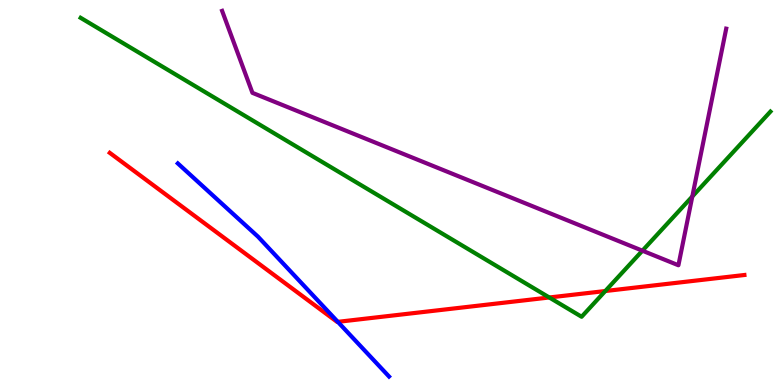[{'lines': ['blue', 'red'], 'intersections': [{'x': 4.36, 'y': 1.64}]}, {'lines': ['green', 'red'], 'intersections': [{'x': 7.09, 'y': 2.27}, {'x': 7.81, 'y': 2.44}]}, {'lines': ['purple', 'red'], 'intersections': []}, {'lines': ['blue', 'green'], 'intersections': []}, {'lines': ['blue', 'purple'], 'intersections': []}, {'lines': ['green', 'purple'], 'intersections': [{'x': 8.29, 'y': 3.49}, {'x': 8.93, 'y': 4.9}]}]